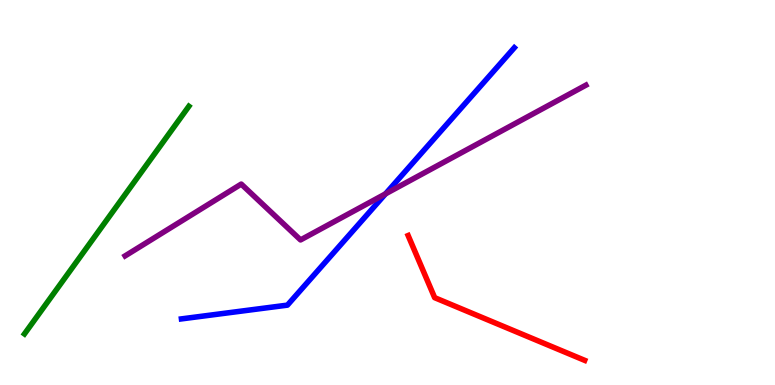[{'lines': ['blue', 'red'], 'intersections': []}, {'lines': ['green', 'red'], 'intersections': []}, {'lines': ['purple', 'red'], 'intersections': []}, {'lines': ['blue', 'green'], 'intersections': []}, {'lines': ['blue', 'purple'], 'intersections': [{'x': 4.97, 'y': 4.97}]}, {'lines': ['green', 'purple'], 'intersections': []}]